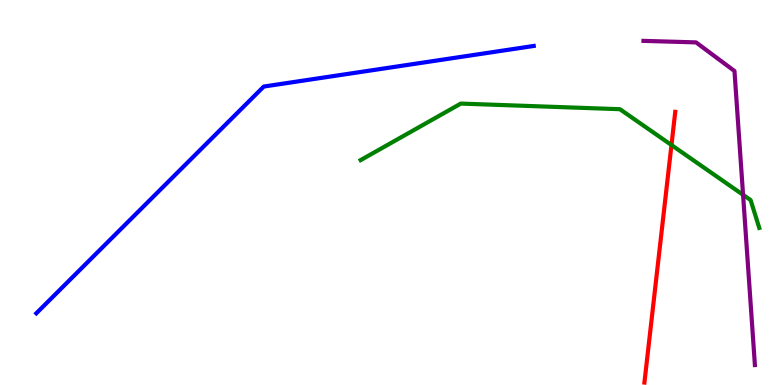[{'lines': ['blue', 'red'], 'intersections': []}, {'lines': ['green', 'red'], 'intersections': [{'x': 8.66, 'y': 6.23}]}, {'lines': ['purple', 'red'], 'intersections': []}, {'lines': ['blue', 'green'], 'intersections': []}, {'lines': ['blue', 'purple'], 'intersections': []}, {'lines': ['green', 'purple'], 'intersections': [{'x': 9.59, 'y': 4.94}]}]